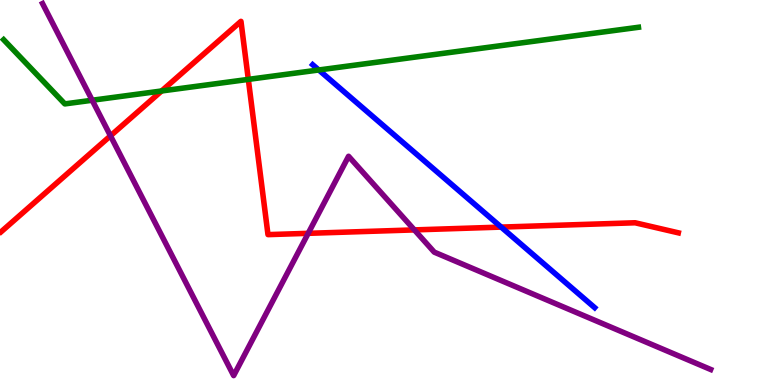[{'lines': ['blue', 'red'], 'intersections': [{'x': 6.47, 'y': 4.1}]}, {'lines': ['green', 'red'], 'intersections': [{'x': 2.09, 'y': 7.64}, {'x': 3.2, 'y': 7.94}]}, {'lines': ['purple', 'red'], 'intersections': [{'x': 1.43, 'y': 6.47}, {'x': 3.98, 'y': 3.94}, {'x': 5.35, 'y': 4.03}]}, {'lines': ['blue', 'green'], 'intersections': [{'x': 4.11, 'y': 8.18}]}, {'lines': ['blue', 'purple'], 'intersections': []}, {'lines': ['green', 'purple'], 'intersections': [{'x': 1.19, 'y': 7.4}]}]